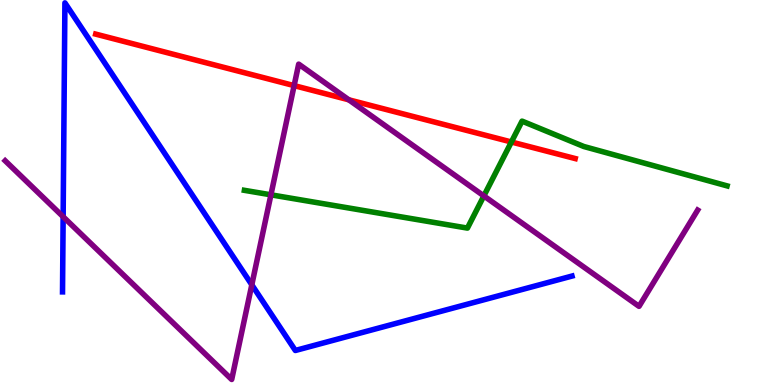[{'lines': ['blue', 'red'], 'intersections': []}, {'lines': ['green', 'red'], 'intersections': [{'x': 6.6, 'y': 6.31}]}, {'lines': ['purple', 'red'], 'intersections': [{'x': 3.8, 'y': 7.78}, {'x': 4.5, 'y': 7.41}]}, {'lines': ['blue', 'green'], 'intersections': []}, {'lines': ['blue', 'purple'], 'intersections': [{'x': 0.815, 'y': 4.37}, {'x': 3.25, 'y': 2.6}]}, {'lines': ['green', 'purple'], 'intersections': [{'x': 3.5, 'y': 4.94}, {'x': 6.24, 'y': 4.91}]}]